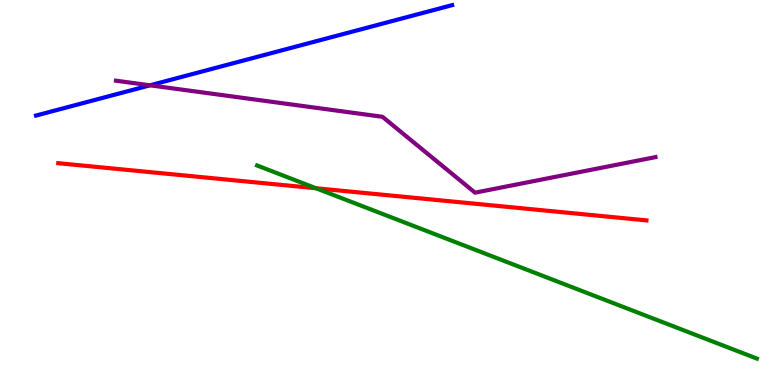[{'lines': ['blue', 'red'], 'intersections': []}, {'lines': ['green', 'red'], 'intersections': [{'x': 4.08, 'y': 5.11}]}, {'lines': ['purple', 'red'], 'intersections': []}, {'lines': ['blue', 'green'], 'intersections': []}, {'lines': ['blue', 'purple'], 'intersections': [{'x': 1.94, 'y': 7.78}]}, {'lines': ['green', 'purple'], 'intersections': []}]